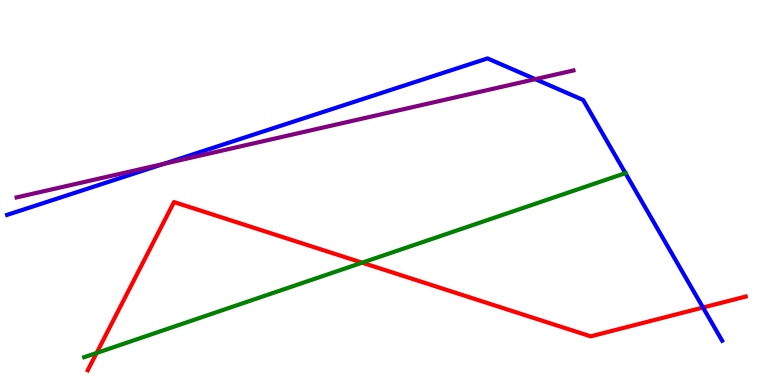[{'lines': ['blue', 'red'], 'intersections': [{'x': 9.07, 'y': 2.01}]}, {'lines': ['green', 'red'], 'intersections': [{'x': 1.25, 'y': 0.832}, {'x': 4.67, 'y': 3.18}]}, {'lines': ['purple', 'red'], 'intersections': []}, {'lines': ['blue', 'green'], 'intersections': [{'x': 8.07, 'y': 5.5}]}, {'lines': ['blue', 'purple'], 'intersections': [{'x': 2.11, 'y': 5.74}, {'x': 6.91, 'y': 7.94}]}, {'lines': ['green', 'purple'], 'intersections': []}]